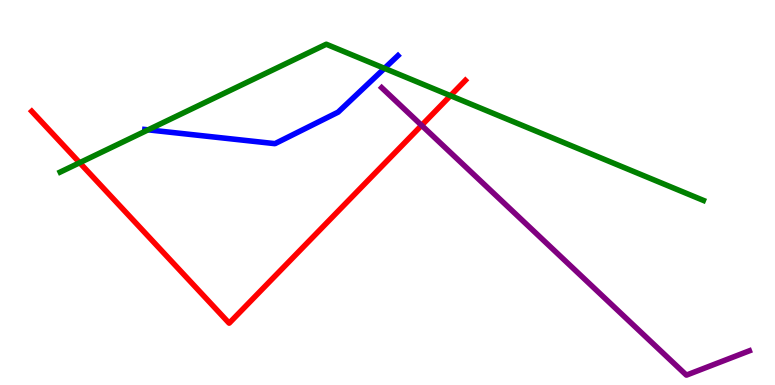[{'lines': ['blue', 'red'], 'intersections': []}, {'lines': ['green', 'red'], 'intersections': [{'x': 1.03, 'y': 5.77}, {'x': 5.81, 'y': 7.52}]}, {'lines': ['purple', 'red'], 'intersections': [{'x': 5.44, 'y': 6.74}]}, {'lines': ['blue', 'green'], 'intersections': [{'x': 1.91, 'y': 6.63}, {'x': 4.96, 'y': 8.22}]}, {'lines': ['blue', 'purple'], 'intersections': []}, {'lines': ['green', 'purple'], 'intersections': []}]